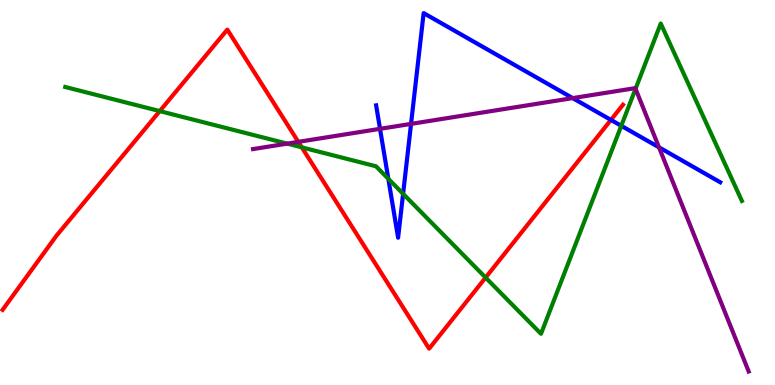[{'lines': ['blue', 'red'], 'intersections': [{'x': 7.88, 'y': 6.89}]}, {'lines': ['green', 'red'], 'intersections': [{'x': 2.06, 'y': 7.11}, {'x': 3.89, 'y': 6.17}, {'x': 6.27, 'y': 2.79}]}, {'lines': ['purple', 'red'], 'intersections': [{'x': 3.85, 'y': 6.32}]}, {'lines': ['blue', 'green'], 'intersections': [{'x': 5.01, 'y': 5.36}, {'x': 5.2, 'y': 4.97}, {'x': 8.02, 'y': 6.73}]}, {'lines': ['blue', 'purple'], 'intersections': [{'x': 4.9, 'y': 6.65}, {'x': 5.3, 'y': 6.78}, {'x': 7.39, 'y': 7.45}, {'x': 8.5, 'y': 6.17}]}, {'lines': ['green', 'purple'], 'intersections': [{'x': 3.71, 'y': 6.27}, {'x': 8.2, 'y': 7.69}]}]